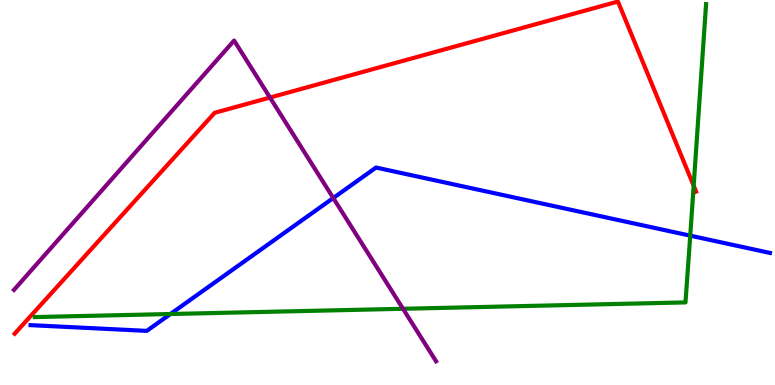[{'lines': ['blue', 'red'], 'intersections': []}, {'lines': ['green', 'red'], 'intersections': [{'x': 8.95, 'y': 5.18}]}, {'lines': ['purple', 'red'], 'intersections': [{'x': 3.48, 'y': 7.47}]}, {'lines': ['blue', 'green'], 'intersections': [{'x': 2.2, 'y': 1.84}, {'x': 8.91, 'y': 3.88}]}, {'lines': ['blue', 'purple'], 'intersections': [{'x': 4.3, 'y': 4.86}]}, {'lines': ['green', 'purple'], 'intersections': [{'x': 5.2, 'y': 1.98}]}]